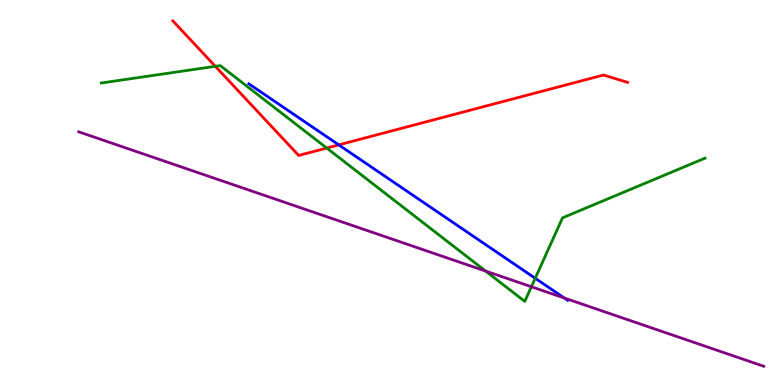[{'lines': ['blue', 'red'], 'intersections': [{'x': 4.37, 'y': 6.24}]}, {'lines': ['green', 'red'], 'intersections': [{'x': 2.78, 'y': 8.28}, {'x': 4.22, 'y': 6.15}]}, {'lines': ['purple', 'red'], 'intersections': []}, {'lines': ['blue', 'green'], 'intersections': [{'x': 6.91, 'y': 2.77}]}, {'lines': ['blue', 'purple'], 'intersections': [{'x': 7.28, 'y': 2.26}]}, {'lines': ['green', 'purple'], 'intersections': [{'x': 6.27, 'y': 2.96}, {'x': 6.86, 'y': 2.55}]}]